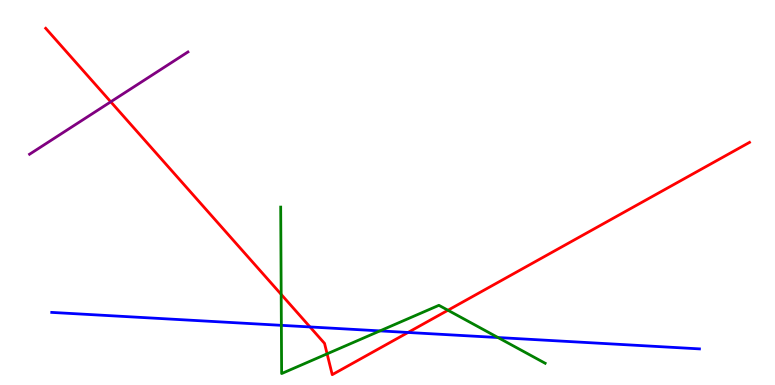[{'lines': ['blue', 'red'], 'intersections': [{'x': 4.0, 'y': 1.51}, {'x': 5.26, 'y': 1.36}]}, {'lines': ['green', 'red'], 'intersections': [{'x': 3.63, 'y': 2.35}, {'x': 4.22, 'y': 0.81}, {'x': 5.78, 'y': 1.94}]}, {'lines': ['purple', 'red'], 'intersections': [{'x': 1.43, 'y': 7.36}]}, {'lines': ['blue', 'green'], 'intersections': [{'x': 3.63, 'y': 1.55}, {'x': 4.9, 'y': 1.41}, {'x': 6.43, 'y': 1.23}]}, {'lines': ['blue', 'purple'], 'intersections': []}, {'lines': ['green', 'purple'], 'intersections': []}]